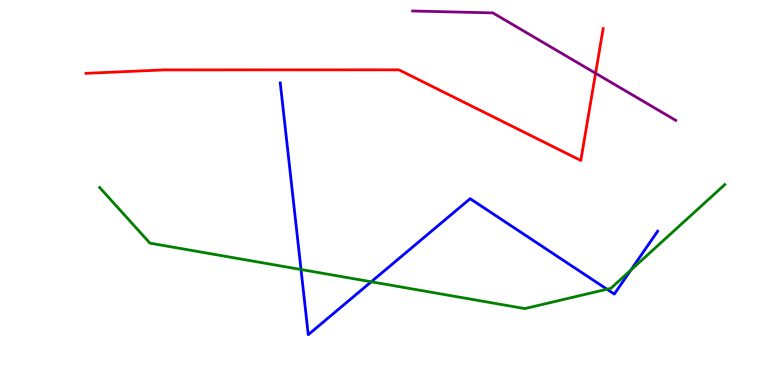[{'lines': ['blue', 'red'], 'intersections': []}, {'lines': ['green', 'red'], 'intersections': []}, {'lines': ['purple', 'red'], 'intersections': [{'x': 7.68, 'y': 8.1}]}, {'lines': ['blue', 'green'], 'intersections': [{'x': 3.88, 'y': 3.0}, {'x': 4.79, 'y': 2.68}, {'x': 7.83, 'y': 2.49}, {'x': 8.14, 'y': 2.98}]}, {'lines': ['blue', 'purple'], 'intersections': []}, {'lines': ['green', 'purple'], 'intersections': []}]